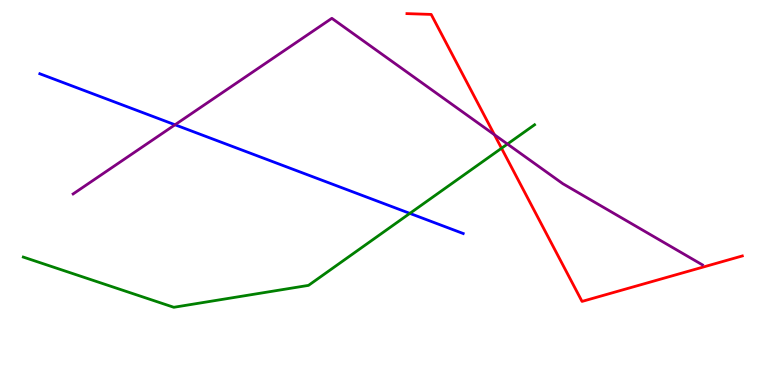[{'lines': ['blue', 'red'], 'intersections': []}, {'lines': ['green', 'red'], 'intersections': [{'x': 6.47, 'y': 6.15}]}, {'lines': ['purple', 'red'], 'intersections': [{'x': 6.38, 'y': 6.5}]}, {'lines': ['blue', 'green'], 'intersections': [{'x': 5.29, 'y': 4.46}]}, {'lines': ['blue', 'purple'], 'intersections': [{'x': 2.26, 'y': 6.76}]}, {'lines': ['green', 'purple'], 'intersections': [{'x': 6.55, 'y': 6.26}]}]